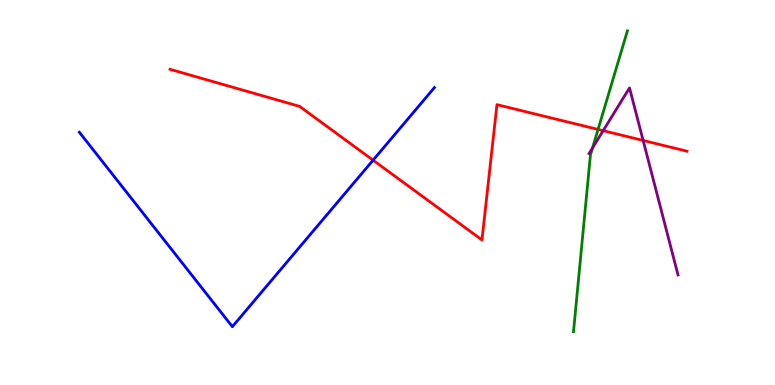[{'lines': ['blue', 'red'], 'intersections': [{'x': 4.81, 'y': 5.84}]}, {'lines': ['green', 'red'], 'intersections': [{'x': 7.72, 'y': 6.64}]}, {'lines': ['purple', 'red'], 'intersections': [{'x': 7.78, 'y': 6.61}, {'x': 8.3, 'y': 6.35}]}, {'lines': ['blue', 'green'], 'intersections': []}, {'lines': ['blue', 'purple'], 'intersections': []}, {'lines': ['green', 'purple'], 'intersections': [{'x': 7.65, 'y': 6.16}]}]